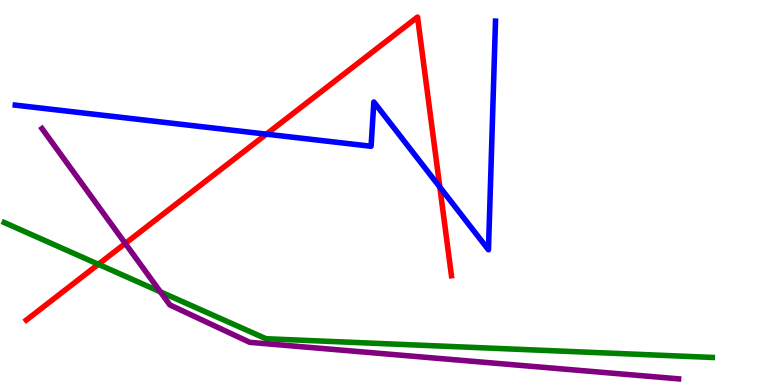[{'lines': ['blue', 'red'], 'intersections': [{'x': 3.44, 'y': 6.52}, {'x': 5.68, 'y': 5.14}]}, {'lines': ['green', 'red'], 'intersections': [{'x': 1.27, 'y': 3.14}]}, {'lines': ['purple', 'red'], 'intersections': [{'x': 1.62, 'y': 3.68}]}, {'lines': ['blue', 'green'], 'intersections': []}, {'lines': ['blue', 'purple'], 'intersections': []}, {'lines': ['green', 'purple'], 'intersections': [{'x': 2.07, 'y': 2.42}]}]